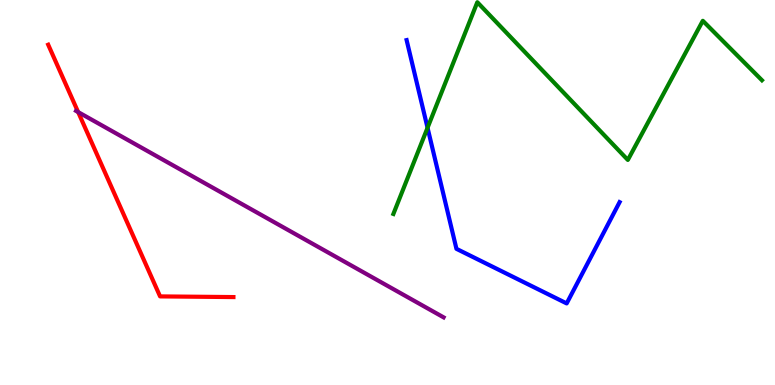[{'lines': ['blue', 'red'], 'intersections': []}, {'lines': ['green', 'red'], 'intersections': []}, {'lines': ['purple', 'red'], 'intersections': [{'x': 1.01, 'y': 7.09}]}, {'lines': ['blue', 'green'], 'intersections': [{'x': 5.52, 'y': 6.68}]}, {'lines': ['blue', 'purple'], 'intersections': []}, {'lines': ['green', 'purple'], 'intersections': []}]